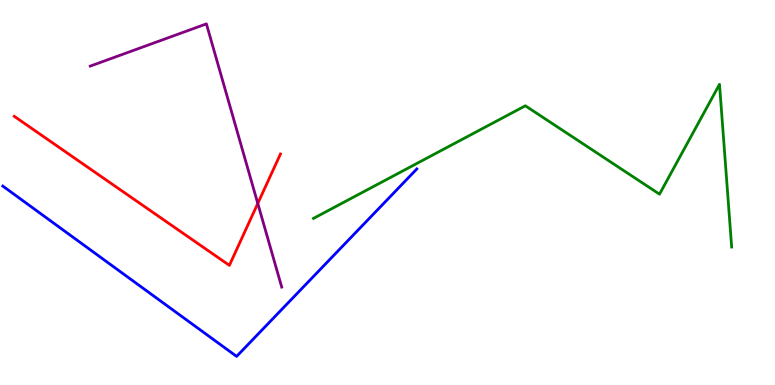[{'lines': ['blue', 'red'], 'intersections': []}, {'lines': ['green', 'red'], 'intersections': []}, {'lines': ['purple', 'red'], 'intersections': [{'x': 3.33, 'y': 4.72}]}, {'lines': ['blue', 'green'], 'intersections': []}, {'lines': ['blue', 'purple'], 'intersections': []}, {'lines': ['green', 'purple'], 'intersections': []}]